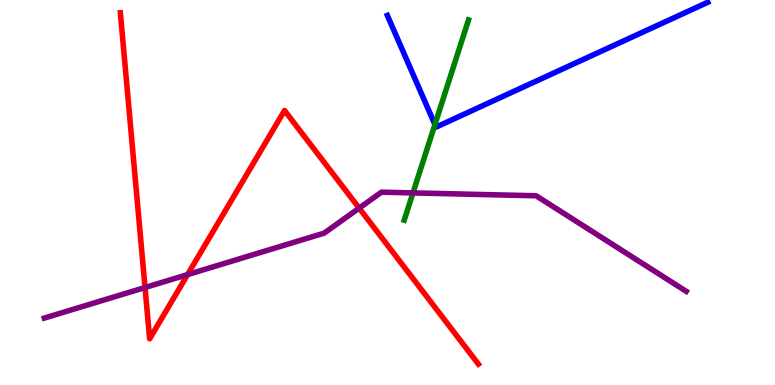[{'lines': ['blue', 'red'], 'intersections': []}, {'lines': ['green', 'red'], 'intersections': []}, {'lines': ['purple', 'red'], 'intersections': [{'x': 1.87, 'y': 2.53}, {'x': 2.42, 'y': 2.87}, {'x': 4.63, 'y': 4.59}]}, {'lines': ['blue', 'green'], 'intersections': [{'x': 5.61, 'y': 6.77}]}, {'lines': ['blue', 'purple'], 'intersections': []}, {'lines': ['green', 'purple'], 'intersections': [{'x': 5.33, 'y': 4.99}]}]